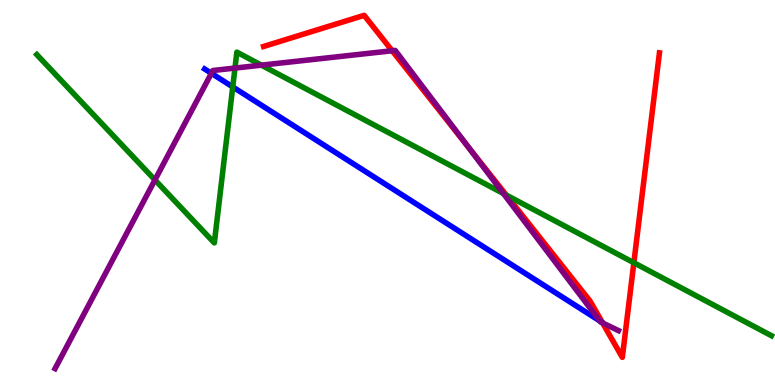[{'lines': ['blue', 'red'], 'intersections': []}, {'lines': ['green', 'red'], 'intersections': [{'x': 6.53, 'y': 4.93}, {'x': 8.18, 'y': 3.18}]}, {'lines': ['purple', 'red'], 'intersections': [{'x': 5.06, 'y': 8.68}, {'x': 6.04, 'y': 6.2}, {'x': 7.78, 'y': 1.61}]}, {'lines': ['blue', 'green'], 'intersections': [{'x': 3.0, 'y': 7.74}]}, {'lines': ['blue', 'purple'], 'intersections': [{'x': 2.73, 'y': 8.1}, {'x': 7.74, 'y': 1.67}]}, {'lines': ['green', 'purple'], 'intersections': [{'x': 2.0, 'y': 5.33}, {'x': 3.03, 'y': 8.23}, {'x': 3.37, 'y': 8.31}, {'x': 6.5, 'y': 4.97}]}]